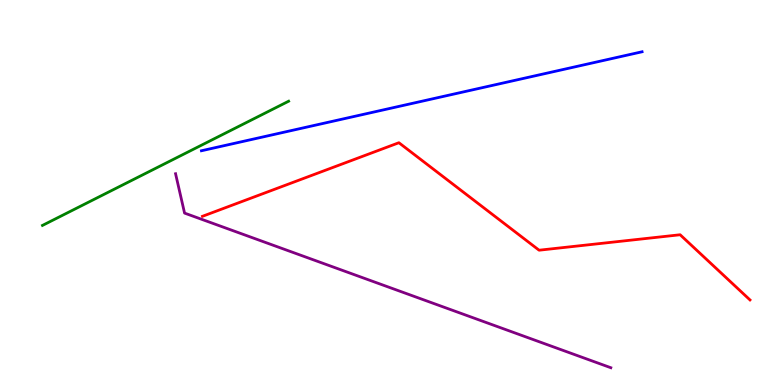[{'lines': ['blue', 'red'], 'intersections': []}, {'lines': ['green', 'red'], 'intersections': []}, {'lines': ['purple', 'red'], 'intersections': []}, {'lines': ['blue', 'green'], 'intersections': []}, {'lines': ['blue', 'purple'], 'intersections': []}, {'lines': ['green', 'purple'], 'intersections': []}]